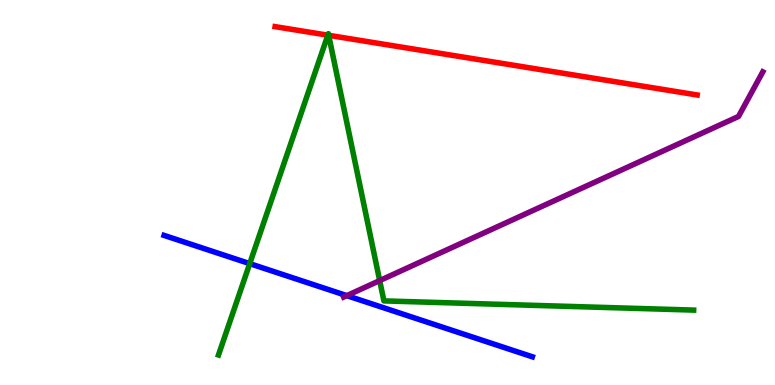[{'lines': ['blue', 'red'], 'intersections': []}, {'lines': ['green', 'red'], 'intersections': [{'x': 4.23, 'y': 9.09}, {'x': 4.24, 'y': 9.08}]}, {'lines': ['purple', 'red'], 'intersections': []}, {'lines': ['blue', 'green'], 'intersections': [{'x': 3.22, 'y': 3.15}]}, {'lines': ['blue', 'purple'], 'intersections': [{'x': 4.47, 'y': 2.32}]}, {'lines': ['green', 'purple'], 'intersections': [{'x': 4.9, 'y': 2.71}]}]